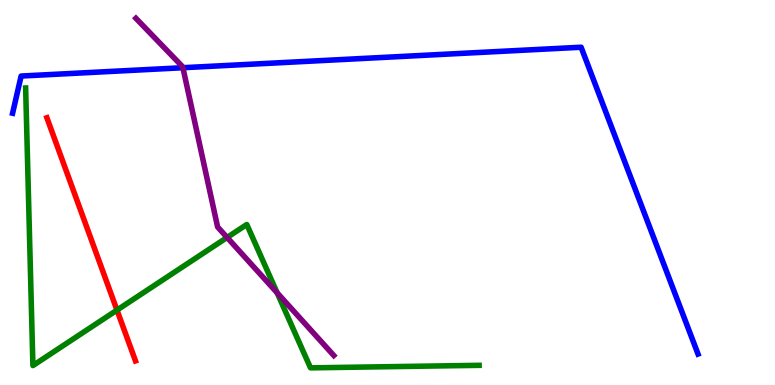[{'lines': ['blue', 'red'], 'intersections': []}, {'lines': ['green', 'red'], 'intersections': [{'x': 1.51, 'y': 1.95}]}, {'lines': ['purple', 'red'], 'intersections': []}, {'lines': ['blue', 'green'], 'intersections': []}, {'lines': ['blue', 'purple'], 'intersections': [{'x': 2.36, 'y': 8.24}]}, {'lines': ['green', 'purple'], 'intersections': [{'x': 2.93, 'y': 3.83}, {'x': 3.58, 'y': 2.39}]}]